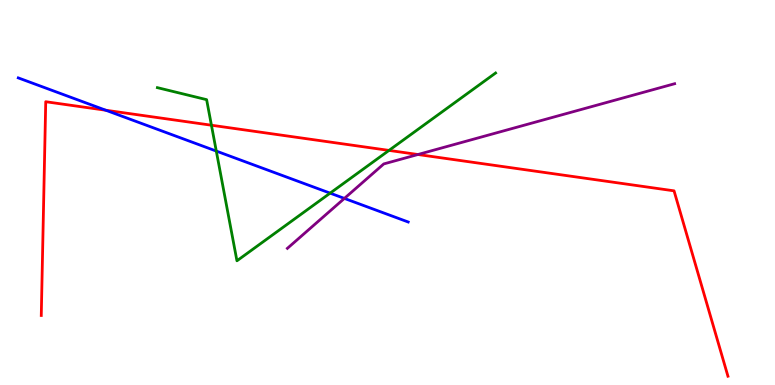[{'lines': ['blue', 'red'], 'intersections': [{'x': 1.37, 'y': 7.14}]}, {'lines': ['green', 'red'], 'intersections': [{'x': 2.73, 'y': 6.75}, {'x': 5.02, 'y': 6.09}]}, {'lines': ['purple', 'red'], 'intersections': [{'x': 5.39, 'y': 5.99}]}, {'lines': ['blue', 'green'], 'intersections': [{'x': 2.79, 'y': 6.08}, {'x': 4.26, 'y': 4.98}]}, {'lines': ['blue', 'purple'], 'intersections': [{'x': 4.44, 'y': 4.85}]}, {'lines': ['green', 'purple'], 'intersections': []}]